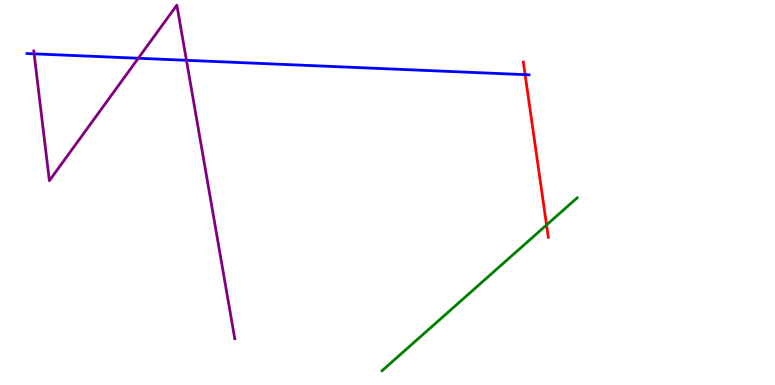[{'lines': ['blue', 'red'], 'intersections': [{'x': 6.78, 'y': 8.06}]}, {'lines': ['green', 'red'], 'intersections': [{'x': 7.05, 'y': 4.16}]}, {'lines': ['purple', 'red'], 'intersections': []}, {'lines': ['blue', 'green'], 'intersections': []}, {'lines': ['blue', 'purple'], 'intersections': [{'x': 0.44, 'y': 8.6}, {'x': 1.78, 'y': 8.49}, {'x': 2.41, 'y': 8.43}]}, {'lines': ['green', 'purple'], 'intersections': []}]